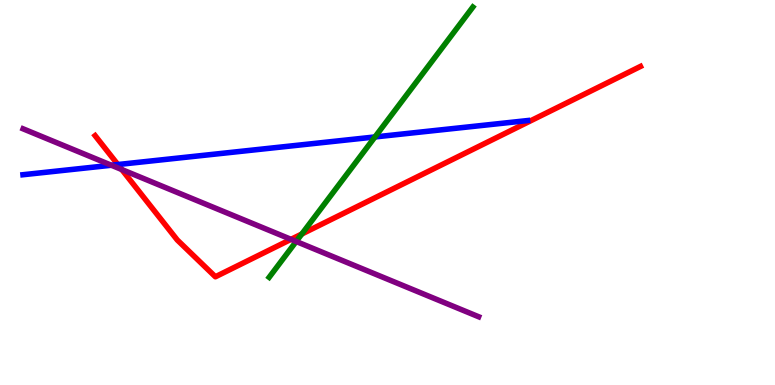[{'lines': ['blue', 'red'], 'intersections': [{'x': 1.52, 'y': 5.73}]}, {'lines': ['green', 'red'], 'intersections': [{'x': 3.89, 'y': 3.92}]}, {'lines': ['purple', 'red'], 'intersections': [{'x': 1.57, 'y': 5.6}, {'x': 3.76, 'y': 3.78}]}, {'lines': ['blue', 'green'], 'intersections': [{'x': 4.84, 'y': 6.44}]}, {'lines': ['blue', 'purple'], 'intersections': [{'x': 1.44, 'y': 5.71}]}, {'lines': ['green', 'purple'], 'intersections': [{'x': 3.82, 'y': 3.73}]}]